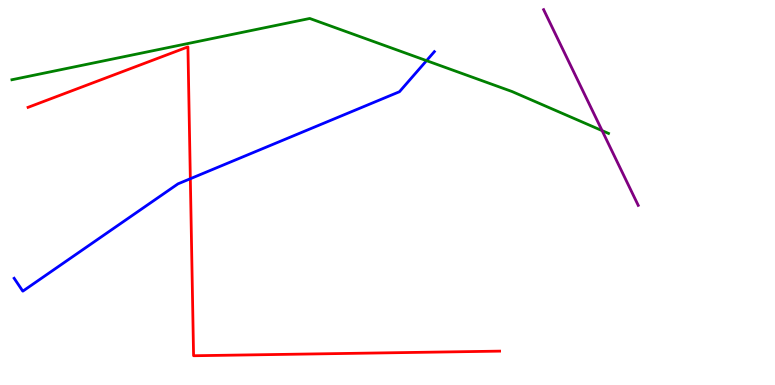[{'lines': ['blue', 'red'], 'intersections': [{'x': 2.46, 'y': 5.36}]}, {'lines': ['green', 'red'], 'intersections': []}, {'lines': ['purple', 'red'], 'intersections': []}, {'lines': ['blue', 'green'], 'intersections': [{'x': 5.5, 'y': 8.42}]}, {'lines': ['blue', 'purple'], 'intersections': []}, {'lines': ['green', 'purple'], 'intersections': [{'x': 7.77, 'y': 6.61}]}]